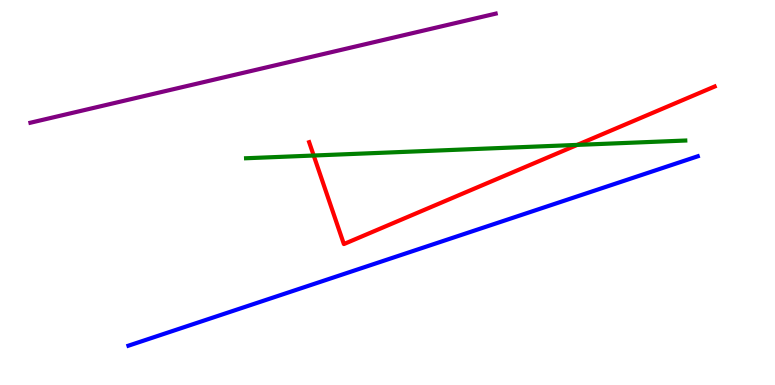[{'lines': ['blue', 'red'], 'intersections': []}, {'lines': ['green', 'red'], 'intersections': [{'x': 4.05, 'y': 5.96}, {'x': 7.45, 'y': 6.24}]}, {'lines': ['purple', 'red'], 'intersections': []}, {'lines': ['blue', 'green'], 'intersections': []}, {'lines': ['blue', 'purple'], 'intersections': []}, {'lines': ['green', 'purple'], 'intersections': []}]